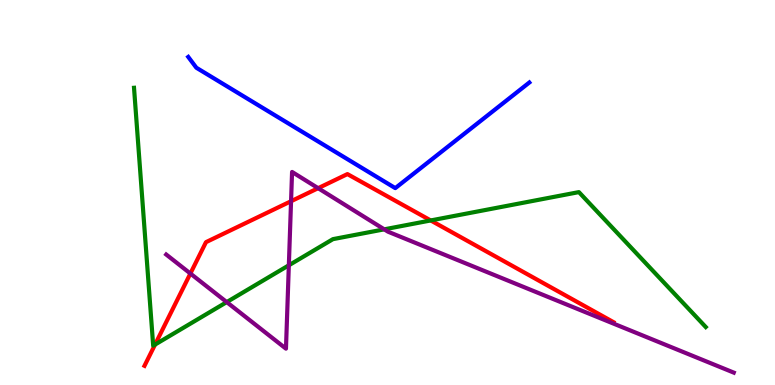[{'lines': ['blue', 'red'], 'intersections': []}, {'lines': ['green', 'red'], 'intersections': [{'x': 2.0, 'y': 1.05}, {'x': 5.56, 'y': 4.27}]}, {'lines': ['purple', 'red'], 'intersections': [{'x': 2.46, 'y': 2.9}, {'x': 3.76, 'y': 4.77}, {'x': 4.11, 'y': 5.11}]}, {'lines': ['blue', 'green'], 'intersections': []}, {'lines': ['blue', 'purple'], 'intersections': []}, {'lines': ['green', 'purple'], 'intersections': [{'x': 2.93, 'y': 2.15}, {'x': 3.73, 'y': 3.11}, {'x': 4.96, 'y': 4.04}]}]